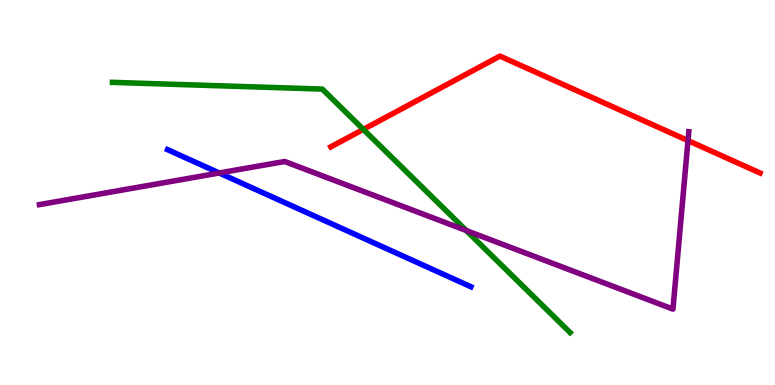[{'lines': ['blue', 'red'], 'intersections': []}, {'lines': ['green', 'red'], 'intersections': [{'x': 4.69, 'y': 6.64}]}, {'lines': ['purple', 'red'], 'intersections': [{'x': 8.88, 'y': 6.35}]}, {'lines': ['blue', 'green'], 'intersections': []}, {'lines': ['blue', 'purple'], 'intersections': [{'x': 2.83, 'y': 5.51}]}, {'lines': ['green', 'purple'], 'intersections': [{'x': 6.02, 'y': 4.01}]}]